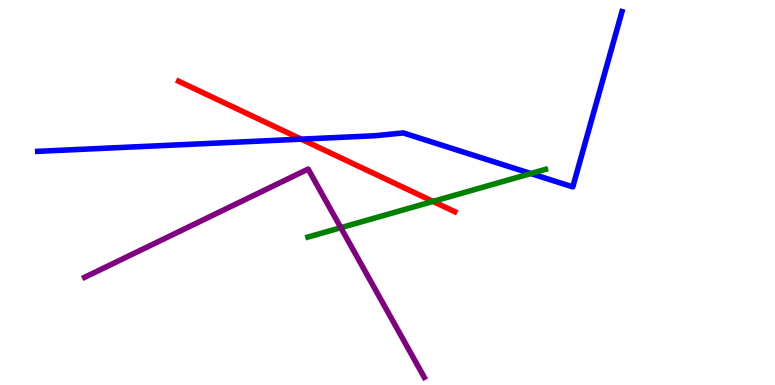[{'lines': ['blue', 'red'], 'intersections': [{'x': 3.89, 'y': 6.39}]}, {'lines': ['green', 'red'], 'intersections': [{'x': 5.59, 'y': 4.77}]}, {'lines': ['purple', 'red'], 'intersections': []}, {'lines': ['blue', 'green'], 'intersections': [{'x': 6.85, 'y': 5.49}]}, {'lines': ['blue', 'purple'], 'intersections': []}, {'lines': ['green', 'purple'], 'intersections': [{'x': 4.4, 'y': 4.09}]}]